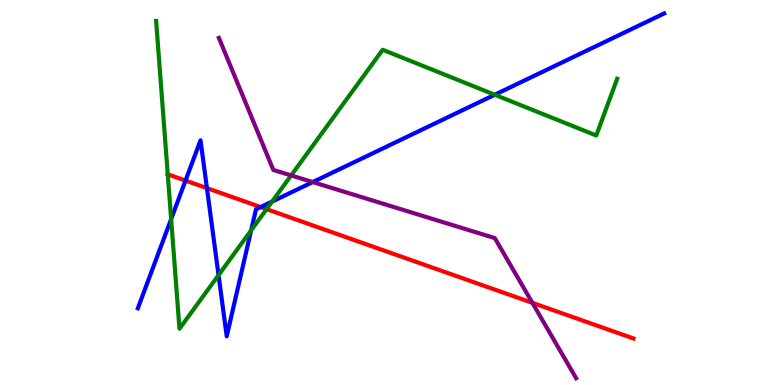[{'lines': ['blue', 'red'], 'intersections': [{'x': 2.39, 'y': 5.31}, {'x': 2.67, 'y': 5.11}, {'x': 3.36, 'y': 4.62}]}, {'lines': ['green', 'red'], 'intersections': [{'x': 2.16, 'y': 5.47}, {'x': 3.44, 'y': 4.57}]}, {'lines': ['purple', 'red'], 'intersections': [{'x': 6.87, 'y': 2.13}]}, {'lines': ['blue', 'green'], 'intersections': [{'x': 2.21, 'y': 4.31}, {'x': 2.82, 'y': 2.85}, {'x': 3.24, 'y': 4.02}, {'x': 3.51, 'y': 4.76}, {'x': 6.38, 'y': 7.54}]}, {'lines': ['blue', 'purple'], 'intersections': [{'x': 4.04, 'y': 5.27}]}, {'lines': ['green', 'purple'], 'intersections': [{'x': 3.76, 'y': 5.44}]}]